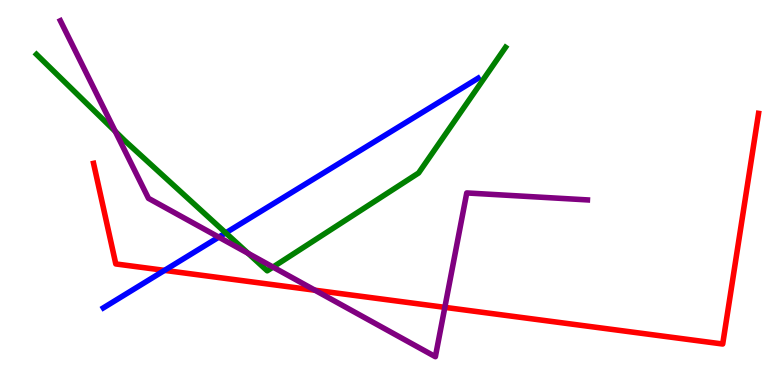[{'lines': ['blue', 'red'], 'intersections': [{'x': 2.12, 'y': 2.98}]}, {'lines': ['green', 'red'], 'intersections': []}, {'lines': ['purple', 'red'], 'intersections': [{'x': 4.06, 'y': 2.46}, {'x': 5.74, 'y': 2.02}]}, {'lines': ['blue', 'green'], 'intersections': [{'x': 2.91, 'y': 3.95}]}, {'lines': ['blue', 'purple'], 'intersections': [{'x': 2.82, 'y': 3.84}]}, {'lines': ['green', 'purple'], 'intersections': [{'x': 1.49, 'y': 6.59}, {'x': 3.2, 'y': 3.42}, {'x': 3.52, 'y': 3.06}]}]